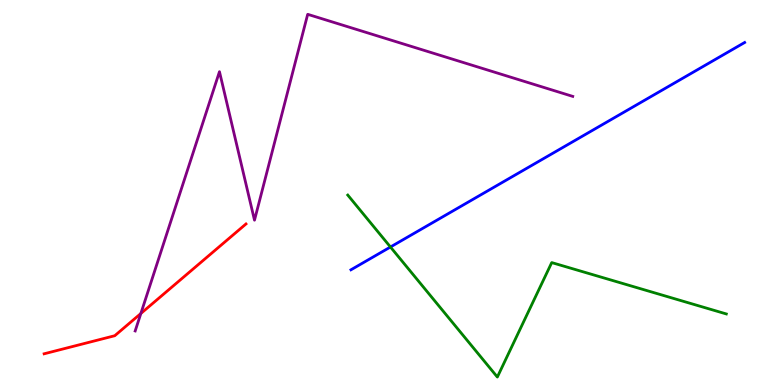[{'lines': ['blue', 'red'], 'intersections': []}, {'lines': ['green', 'red'], 'intersections': []}, {'lines': ['purple', 'red'], 'intersections': [{'x': 1.82, 'y': 1.86}]}, {'lines': ['blue', 'green'], 'intersections': [{'x': 5.04, 'y': 3.58}]}, {'lines': ['blue', 'purple'], 'intersections': []}, {'lines': ['green', 'purple'], 'intersections': []}]